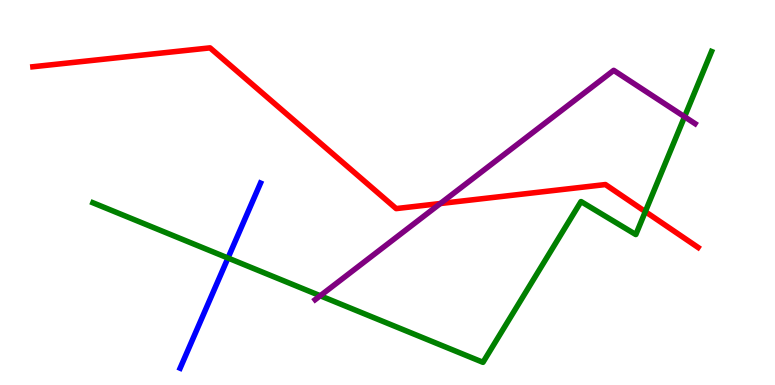[{'lines': ['blue', 'red'], 'intersections': []}, {'lines': ['green', 'red'], 'intersections': [{'x': 8.33, 'y': 4.5}]}, {'lines': ['purple', 'red'], 'intersections': [{'x': 5.68, 'y': 4.71}]}, {'lines': ['blue', 'green'], 'intersections': [{'x': 2.94, 'y': 3.3}]}, {'lines': ['blue', 'purple'], 'intersections': []}, {'lines': ['green', 'purple'], 'intersections': [{'x': 4.13, 'y': 2.32}, {'x': 8.83, 'y': 6.97}]}]